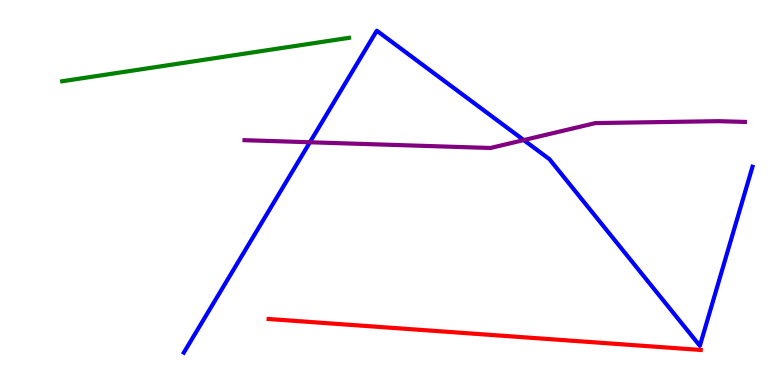[{'lines': ['blue', 'red'], 'intersections': []}, {'lines': ['green', 'red'], 'intersections': []}, {'lines': ['purple', 'red'], 'intersections': []}, {'lines': ['blue', 'green'], 'intersections': []}, {'lines': ['blue', 'purple'], 'intersections': [{'x': 4.0, 'y': 6.3}, {'x': 6.76, 'y': 6.36}]}, {'lines': ['green', 'purple'], 'intersections': []}]